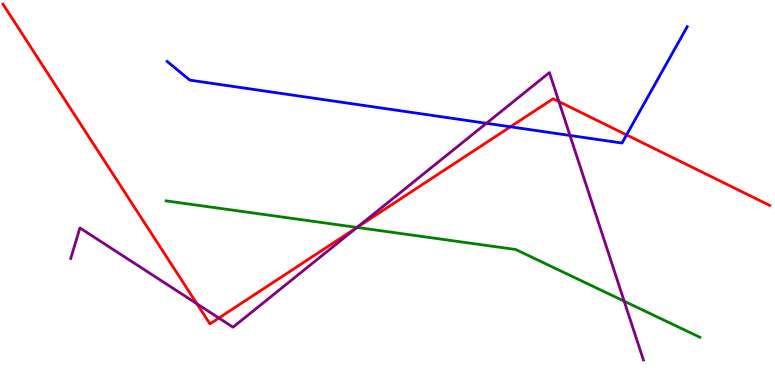[{'lines': ['blue', 'red'], 'intersections': [{'x': 6.59, 'y': 6.71}, {'x': 8.08, 'y': 6.5}]}, {'lines': ['green', 'red'], 'intersections': [{'x': 4.61, 'y': 4.09}]}, {'lines': ['purple', 'red'], 'intersections': [{'x': 2.54, 'y': 2.11}, {'x': 2.82, 'y': 1.74}, {'x': 4.61, 'y': 4.09}, {'x': 7.21, 'y': 7.36}]}, {'lines': ['blue', 'green'], 'intersections': []}, {'lines': ['blue', 'purple'], 'intersections': [{'x': 6.28, 'y': 6.8}, {'x': 7.35, 'y': 6.48}]}, {'lines': ['green', 'purple'], 'intersections': [{'x': 4.61, 'y': 4.09}, {'x': 8.05, 'y': 2.18}]}]